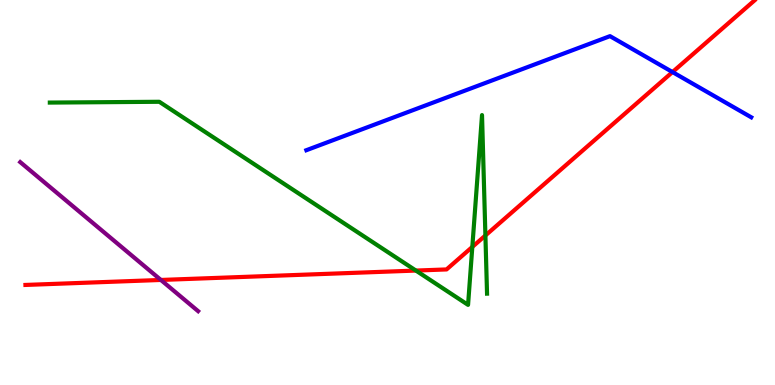[{'lines': ['blue', 'red'], 'intersections': [{'x': 8.68, 'y': 8.13}]}, {'lines': ['green', 'red'], 'intersections': [{'x': 5.37, 'y': 2.97}, {'x': 6.09, 'y': 3.59}, {'x': 6.26, 'y': 3.88}]}, {'lines': ['purple', 'red'], 'intersections': [{'x': 2.08, 'y': 2.73}]}, {'lines': ['blue', 'green'], 'intersections': []}, {'lines': ['blue', 'purple'], 'intersections': []}, {'lines': ['green', 'purple'], 'intersections': []}]